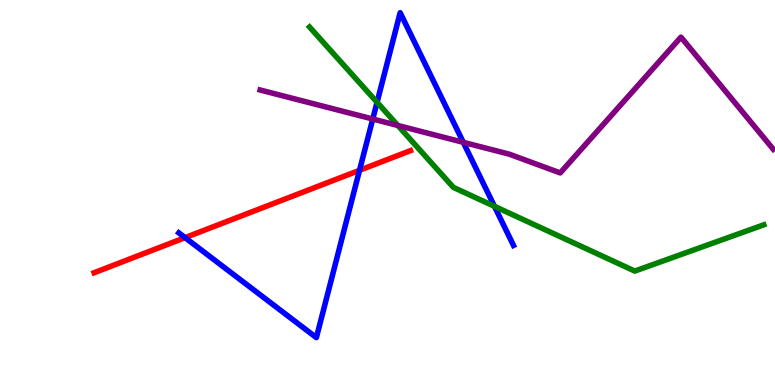[{'lines': ['blue', 'red'], 'intersections': [{'x': 2.39, 'y': 3.83}, {'x': 4.64, 'y': 5.58}]}, {'lines': ['green', 'red'], 'intersections': []}, {'lines': ['purple', 'red'], 'intersections': []}, {'lines': ['blue', 'green'], 'intersections': [{'x': 4.87, 'y': 7.34}, {'x': 6.38, 'y': 4.64}]}, {'lines': ['blue', 'purple'], 'intersections': [{'x': 4.81, 'y': 6.91}, {'x': 5.98, 'y': 6.3}]}, {'lines': ['green', 'purple'], 'intersections': [{'x': 5.13, 'y': 6.74}]}]